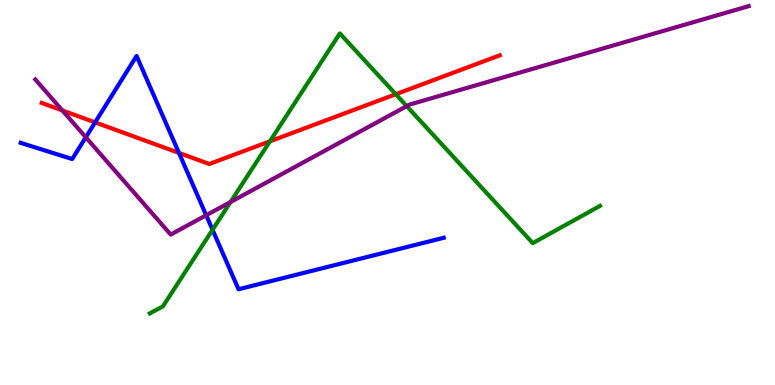[{'lines': ['blue', 'red'], 'intersections': [{'x': 1.23, 'y': 6.82}, {'x': 2.31, 'y': 6.03}]}, {'lines': ['green', 'red'], 'intersections': [{'x': 3.48, 'y': 6.33}, {'x': 5.11, 'y': 7.55}]}, {'lines': ['purple', 'red'], 'intersections': [{'x': 0.805, 'y': 7.13}]}, {'lines': ['blue', 'green'], 'intersections': [{'x': 2.74, 'y': 4.03}]}, {'lines': ['blue', 'purple'], 'intersections': [{'x': 1.11, 'y': 6.43}, {'x': 2.66, 'y': 4.41}]}, {'lines': ['green', 'purple'], 'intersections': [{'x': 2.97, 'y': 4.75}, {'x': 5.25, 'y': 7.24}]}]